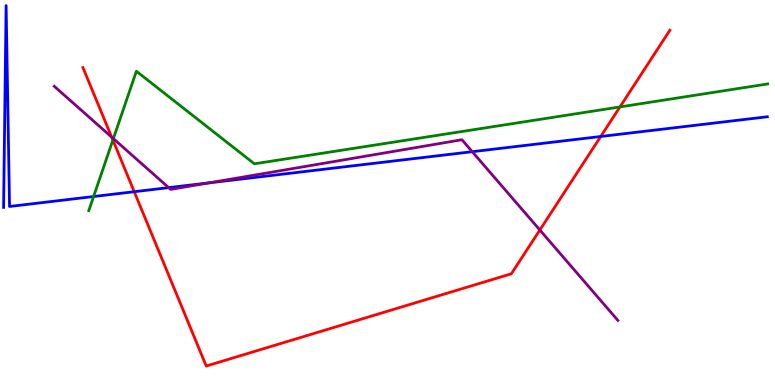[{'lines': ['blue', 'red'], 'intersections': [{'x': 1.73, 'y': 5.02}, {'x': 7.75, 'y': 6.45}]}, {'lines': ['green', 'red'], 'intersections': [{'x': 1.46, 'y': 6.36}, {'x': 8.0, 'y': 7.22}]}, {'lines': ['purple', 'red'], 'intersections': [{'x': 1.44, 'y': 6.44}, {'x': 6.97, 'y': 4.03}]}, {'lines': ['blue', 'green'], 'intersections': [{'x': 1.21, 'y': 4.9}]}, {'lines': ['blue', 'purple'], 'intersections': [{'x': 2.18, 'y': 5.13}, {'x': 2.7, 'y': 5.25}, {'x': 6.09, 'y': 6.06}]}, {'lines': ['green', 'purple'], 'intersections': [{'x': 1.46, 'y': 6.4}]}]